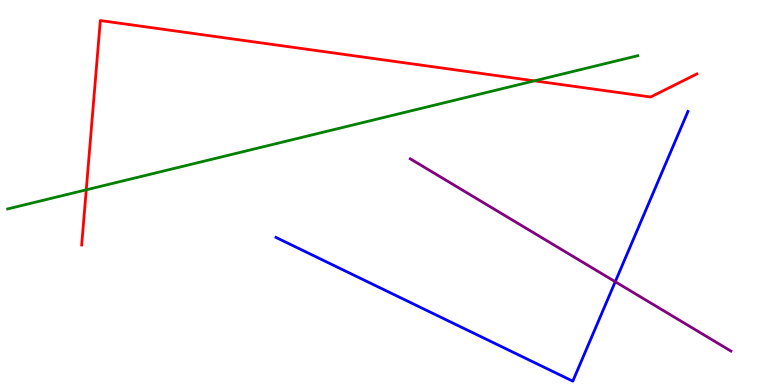[{'lines': ['blue', 'red'], 'intersections': []}, {'lines': ['green', 'red'], 'intersections': [{'x': 1.11, 'y': 5.07}, {'x': 6.9, 'y': 7.9}]}, {'lines': ['purple', 'red'], 'intersections': []}, {'lines': ['blue', 'green'], 'intersections': []}, {'lines': ['blue', 'purple'], 'intersections': [{'x': 7.94, 'y': 2.68}]}, {'lines': ['green', 'purple'], 'intersections': []}]